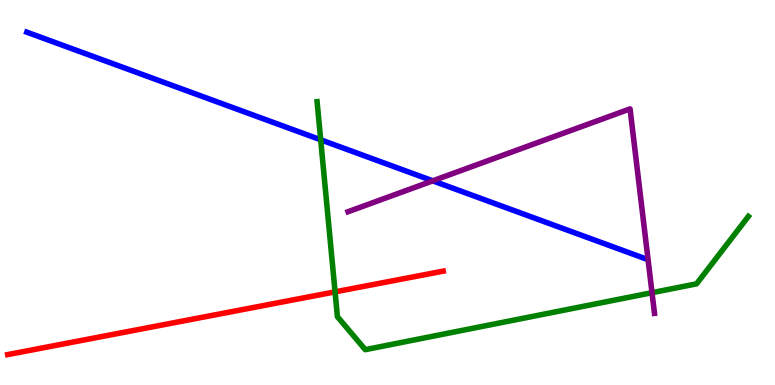[{'lines': ['blue', 'red'], 'intersections': []}, {'lines': ['green', 'red'], 'intersections': [{'x': 4.32, 'y': 2.42}]}, {'lines': ['purple', 'red'], 'intersections': []}, {'lines': ['blue', 'green'], 'intersections': [{'x': 4.14, 'y': 6.37}]}, {'lines': ['blue', 'purple'], 'intersections': [{'x': 5.58, 'y': 5.3}]}, {'lines': ['green', 'purple'], 'intersections': [{'x': 8.41, 'y': 2.4}]}]